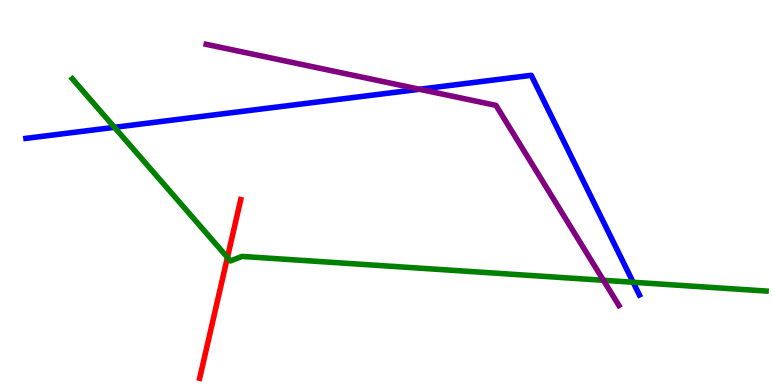[{'lines': ['blue', 'red'], 'intersections': []}, {'lines': ['green', 'red'], 'intersections': [{'x': 2.93, 'y': 3.31}]}, {'lines': ['purple', 'red'], 'intersections': []}, {'lines': ['blue', 'green'], 'intersections': [{'x': 1.48, 'y': 6.69}, {'x': 8.17, 'y': 2.67}]}, {'lines': ['blue', 'purple'], 'intersections': [{'x': 5.41, 'y': 7.68}]}, {'lines': ['green', 'purple'], 'intersections': [{'x': 7.79, 'y': 2.72}]}]